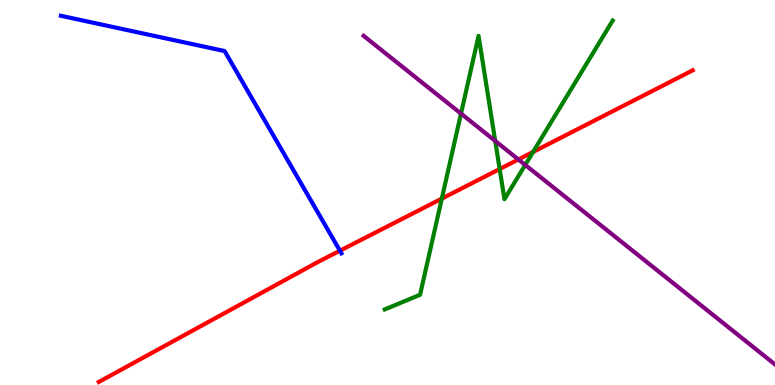[{'lines': ['blue', 'red'], 'intersections': [{'x': 4.39, 'y': 3.49}]}, {'lines': ['green', 'red'], 'intersections': [{'x': 5.7, 'y': 4.84}, {'x': 6.45, 'y': 5.61}, {'x': 6.88, 'y': 6.05}]}, {'lines': ['purple', 'red'], 'intersections': [{'x': 6.69, 'y': 5.86}]}, {'lines': ['blue', 'green'], 'intersections': []}, {'lines': ['blue', 'purple'], 'intersections': []}, {'lines': ['green', 'purple'], 'intersections': [{'x': 5.95, 'y': 7.05}, {'x': 6.39, 'y': 6.34}, {'x': 6.78, 'y': 5.72}]}]